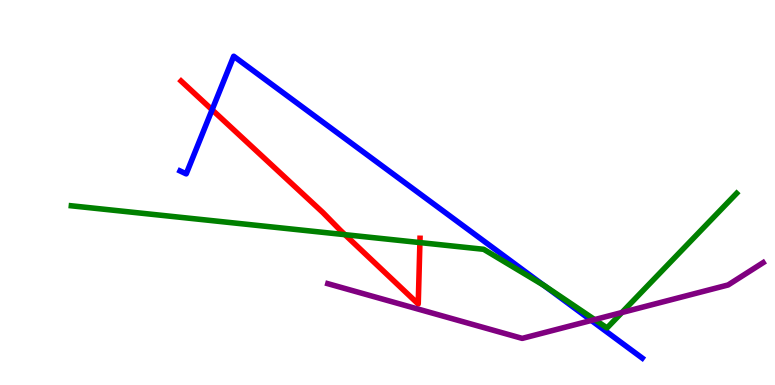[{'lines': ['blue', 'red'], 'intersections': [{'x': 2.74, 'y': 7.15}]}, {'lines': ['green', 'red'], 'intersections': [{'x': 4.45, 'y': 3.9}, {'x': 5.42, 'y': 3.7}]}, {'lines': ['purple', 'red'], 'intersections': []}, {'lines': ['blue', 'green'], 'intersections': [{'x': 7.01, 'y': 2.59}]}, {'lines': ['blue', 'purple'], 'intersections': [{'x': 7.63, 'y': 1.68}]}, {'lines': ['green', 'purple'], 'intersections': [{'x': 7.67, 'y': 1.7}, {'x': 8.02, 'y': 1.88}]}]